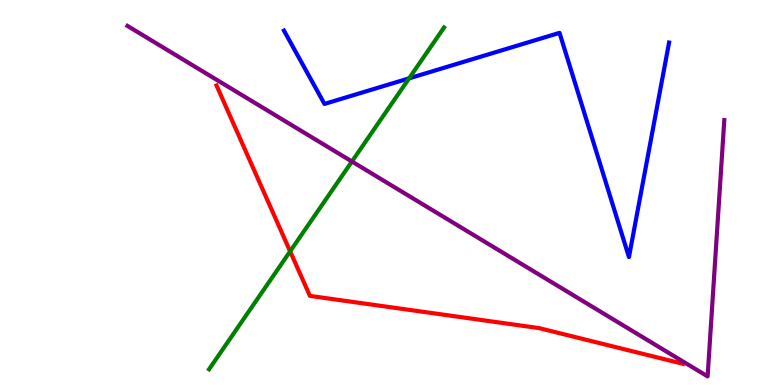[{'lines': ['blue', 'red'], 'intersections': []}, {'lines': ['green', 'red'], 'intersections': [{'x': 3.74, 'y': 3.47}]}, {'lines': ['purple', 'red'], 'intersections': []}, {'lines': ['blue', 'green'], 'intersections': [{'x': 5.28, 'y': 7.97}]}, {'lines': ['blue', 'purple'], 'intersections': []}, {'lines': ['green', 'purple'], 'intersections': [{'x': 4.54, 'y': 5.8}]}]